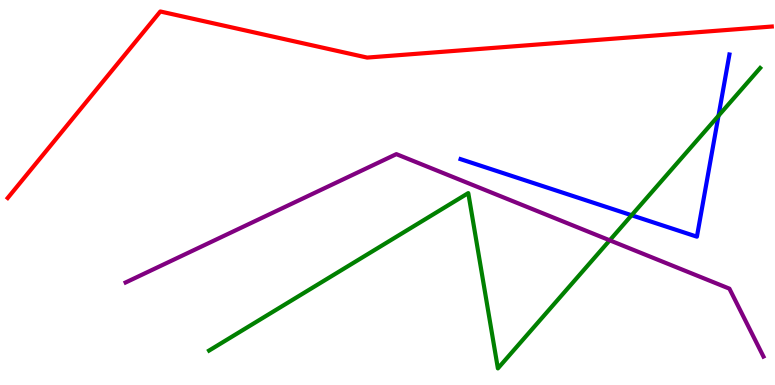[{'lines': ['blue', 'red'], 'intersections': []}, {'lines': ['green', 'red'], 'intersections': []}, {'lines': ['purple', 'red'], 'intersections': []}, {'lines': ['blue', 'green'], 'intersections': [{'x': 8.15, 'y': 4.41}, {'x': 9.27, 'y': 6.99}]}, {'lines': ['blue', 'purple'], 'intersections': []}, {'lines': ['green', 'purple'], 'intersections': [{'x': 7.87, 'y': 3.76}]}]